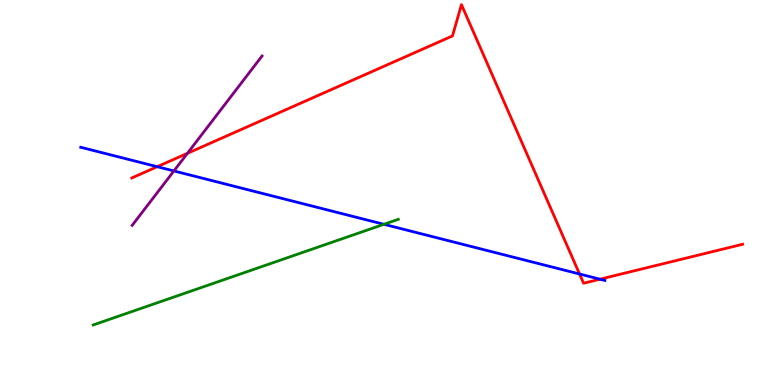[{'lines': ['blue', 'red'], 'intersections': [{'x': 2.03, 'y': 5.67}, {'x': 7.48, 'y': 2.88}, {'x': 7.74, 'y': 2.75}]}, {'lines': ['green', 'red'], 'intersections': []}, {'lines': ['purple', 'red'], 'intersections': [{'x': 2.42, 'y': 6.02}]}, {'lines': ['blue', 'green'], 'intersections': [{'x': 4.95, 'y': 4.17}]}, {'lines': ['blue', 'purple'], 'intersections': [{'x': 2.24, 'y': 5.56}]}, {'lines': ['green', 'purple'], 'intersections': []}]